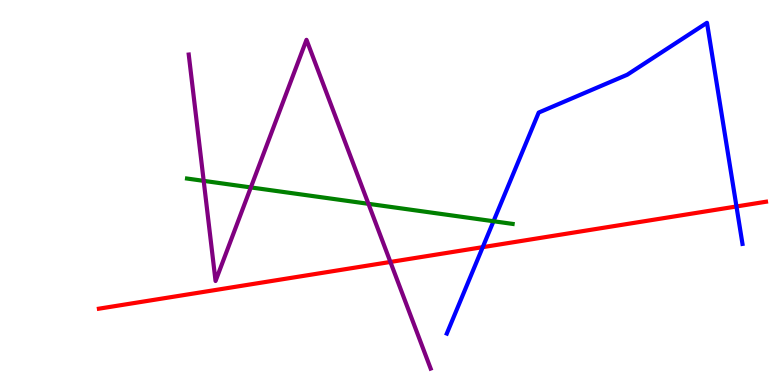[{'lines': ['blue', 'red'], 'intersections': [{'x': 6.23, 'y': 3.58}, {'x': 9.5, 'y': 4.64}]}, {'lines': ['green', 'red'], 'intersections': []}, {'lines': ['purple', 'red'], 'intersections': [{'x': 5.04, 'y': 3.2}]}, {'lines': ['blue', 'green'], 'intersections': [{'x': 6.37, 'y': 4.25}]}, {'lines': ['blue', 'purple'], 'intersections': []}, {'lines': ['green', 'purple'], 'intersections': [{'x': 2.63, 'y': 5.3}, {'x': 3.24, 'y': 5.13}, {'x': 4.75, 'y': 4.71}]}]